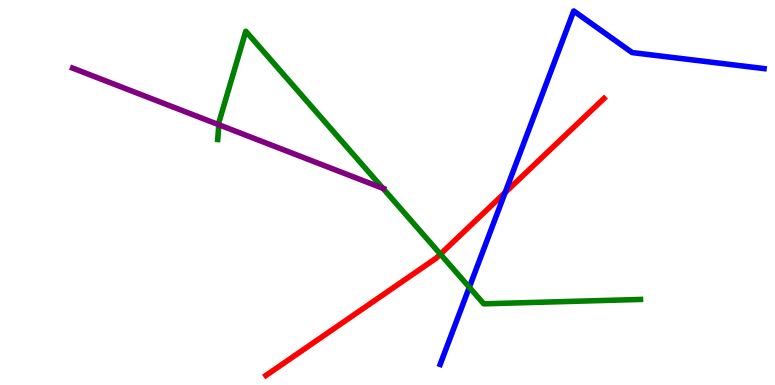[{'lines': ['blue', 'red'], 'intersections': [{'x': 6.52, 'y': 5.0}]}, {'lines': ['green', 'red'], 'intersections': [{'x': 5.68, 'y': 3.4}]}, {'lines': ['purple', 'red'], 'intersections': []}, {'lines': ['blue', 'green'], 'intersections': [{'x': 6.06, 'y': 2.54}]}, {'lines': ['blue', 'purple'], 'intersections': []}, {'lines': ['green', 'purple'], 'intersections': [{'x': 2.82, 'y': 6.76}, {'x': 4.94, 'y': 5.11}]}]